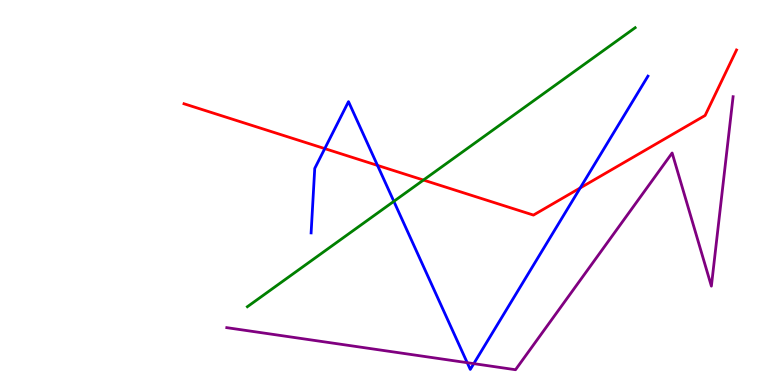[{'lines': ['blue', 'red'], 'intersections': [{'x': 4.19, 'y': 6.14}, {'x': 4.87, 'y': 5.7}, {'x': 7.49, 'y': 5.12}]}, {'lines': ['green', 'red'], 'intersections': [{'x': 5.46, 'y': 5.32}]}, {'lines': ['purple', 'red'], 'intersections': []}, {'lines': ['blue', 'green'], 'intersections': [{'x': 5.08, 'y': 4.77}]}, {'lines': ['blue', 'purple'], 'intersections': [{'x': 6.03, 'y': 0.58}, {'x': 6.11, 'y': 0.555}]}, {'lines': ['green', 'purple'], 'intersections': []}]